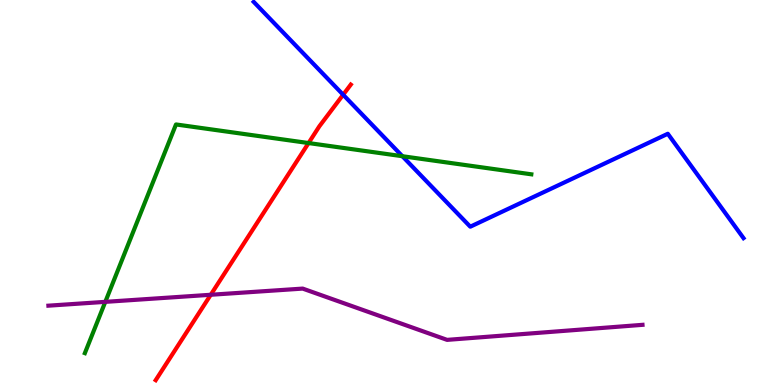[{'lines': ['blue', 'red'], 'intersections': [{'x': 4.43, 'y': 7.54}]}, {'lines': ['green', 'red'], 'intersections': [{'x': 3.98, 'y': 6.28}]}, {'lines': ['purple', 'red'], 'intersections': [{'x': 2.72, 'y': 2.34}]}, {'lines': ['blue', 'green'], 'intersections': [{'x': 5.19, 'y': 5.94}]}, {'lines': ['blue', 'purple'], 'intersections': []}, {'lines': ['green', 'purple'], 'intersections': [{'x': 1.36, 'y': 2.16}]}]